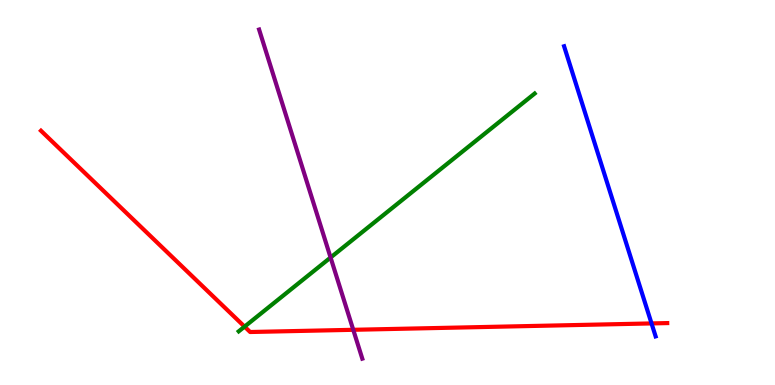[{'lines': ['blue', 'red'], 'intersections': [{'x': 8.41, 'y': 1.6}]}, {'lines': ['green', 'red'], 'intersections': [{'x': 3.16, 'y': 1.52}]}, {'lines': ['purple', 'red'], 'intersections': [{'x': 4.56, 'y': 1.43}]}, {'lines': ['blue', 'green'], 'intersections': []}, {'lines': ['blue', 'purple'], 'intersections': []}, {'lines': ['green', 'purple'], 'intersections': [{'x': 4.27, 'y': 3.31}]}]